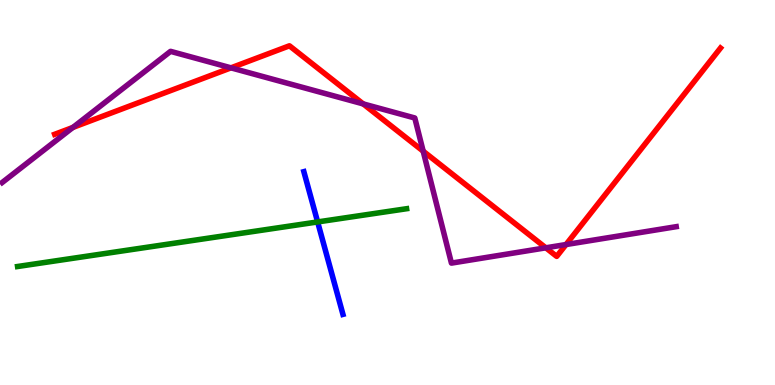[{'lines': ['blue', 'red'], 'intersections': []}, {'lines': ['green', 'red'], 'intersections': []}, {'lines': ['purple', 'red'], 'intersections': [{'x': 0.941, 'y': 6.69}, {'x': 2.98, 'y': 8.24}, {'x': 4.69, 'y': 7.3}, {'x': 5.46, 'y': 6.07}, {'x': 7.04, 'y': 3.56}, {'x': 7.3, 'y': 3.65}]}, {'lines': ['blue', 'green'], 'intersections': [{'x': 4.1, 'y': 4.24}]}, {'lines': ['blue', 'purple'], 'intersections': []}, {'lines': ['green', 'purple'], 'intersections': []}]